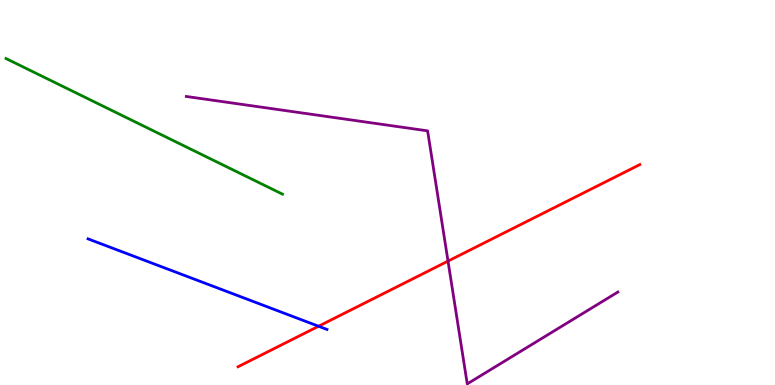[{'lines': ['blue', 'red'], 'intersections': [{'x': 4.11, 'y': 1.53}]}, {'lines': ['green', 'red'], 'intersections': []}, {'lines': ['purple', 'red'], 'intersections': [{'x': 5.78, 'y': 3.22}]}, {'lines': ['blue', 'green'], 'intersections': []}, {'lines': ['blue', 'purple'], 'intersections': []}, {'lines': ['green', 'purple'], 'intersections': []}]